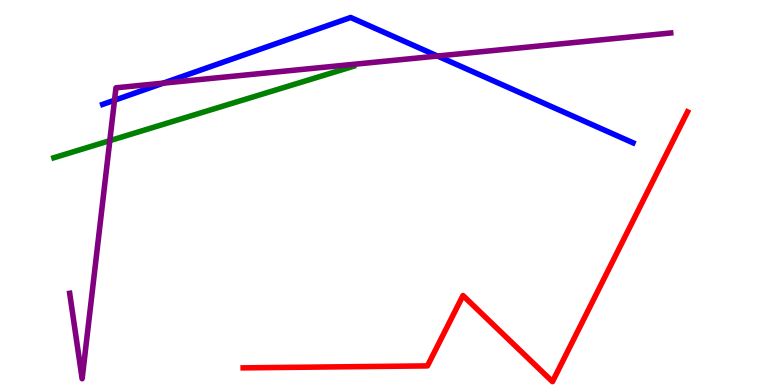[{'lines': ['blue', 'red'], 'intersections': []}, {'lines': ['green', 'red'], 'intersections': []}, {'lines': ['purple', 'red'], 'intersections': []}, {'lines': ['blue', 'green'], 'intersections': []}, {'lines': ['blue', 'purple'], 'intersections': [{'x': 1.48, 'y': 7.4}, {'x': 2.11, 'y': 7.84}, {'x': 5.65, 'y': 8.54}]}, {'lines': ['green', 'purple'], 'intersections': [{'x': 1.42, 'y': 6.35}]}]